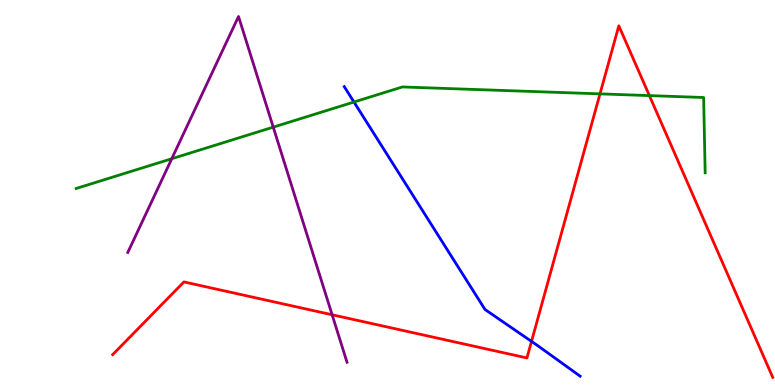[{'lines': ['blue', 'red'], 'intersections': [{'x': 6.86, 'y': 1.13}]}, {'lines': ['green', 'red'], 'intersections': [{'x': 7.74, 'y': 7.56}, {'x': 8.38, 'y': 7.52}]}, {'lines': ['purple', 'red'], 'intersections': [{'x': 4.29, 'y': 1.82}]}, {'lines': ['blue', 'green'], 'intersections': [{'x': 4.57, 'y': 7.35}]}, {'lines': ['blue', 'purple'], 'intersections': []}, {'lines': ['green', 'purple'], 'intersections': [{'x': 2.22, 'y': 5.88}, {'x': 3.53, 'y': 6.7}]}]